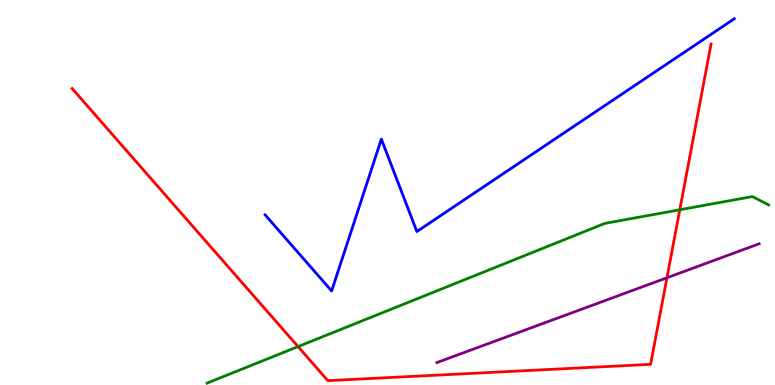[{'lines': ['blue', 'red'], 'intersections': []}, {'lines': ['green', 'red'], 'intersections': [{'x': 3.85, 'y': 0.997}, {'x': 8.77, 'y': 4.55}]}, {'lines': ['purple', 'red'], 'intersections': [{'x': 8.61, 'y': 2.79}]}, {'lines': ['blue', 'green'], 'intersections': []}, {'lines': ['blue', 'purple'], 'intersections': []}, {'lines': ['green', 'purple'], 'intersections': []}]